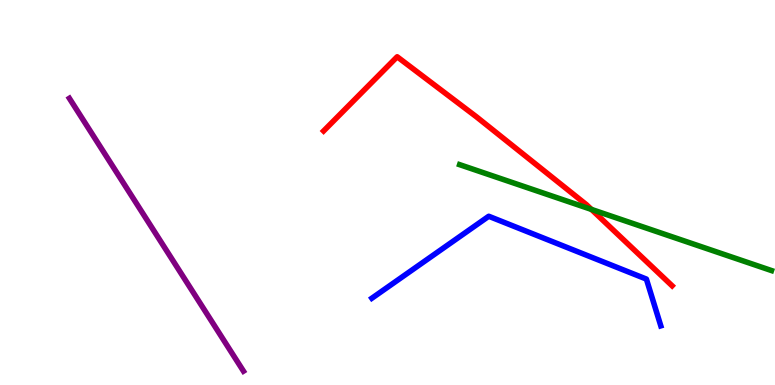[{'lines': ['blue', 'red'], 'intersections': []}, {'lines': ['green', 'red'], 'intersections': [{'x': 7.63, 'y': 4.56}]}, {'lines': ['purple', 'red'], 'intersections': []}, {'lines': ['blue', 'green'], 'intersections': []}, {'lines': ['blue', 'purple'], 'intersections': []}, {'lines': ['green', 'purple'], 'intersections': []}]